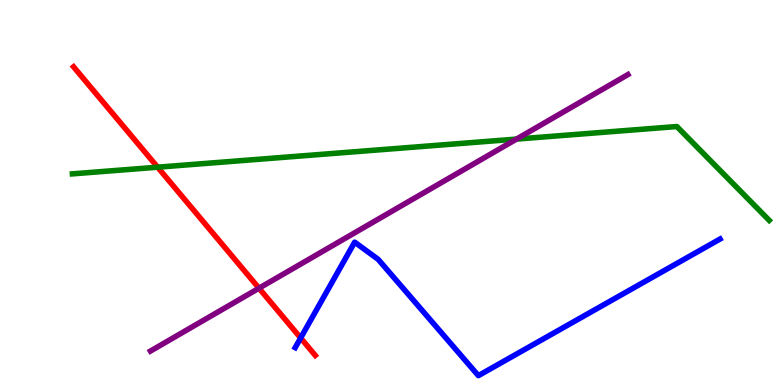[{'lines': ['blue', 'red'], 'intersections': [{'x': 3.88, 'y': 1.22}]}, {'lines': ['green', 'red'], 'intersections': [{'x': 2.03, 'y': 5.66}]}, {'lines': ['purple', 'red'], 'intersections': [{'x': 3.34, 'y': 2.51}]}, {'lines': ['blue', 'green'], 'intersections': []}, {'lines': ['blue', 'purple'], 'intersections': []}, {'lines': ['green', 'purple'], 'intersections': [{'x': 6.66, 'y': 6.39}]}]